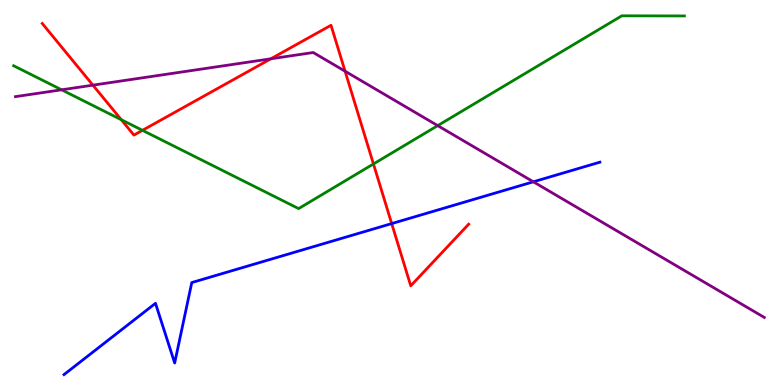[{'lines': ['blue', 'red'], 'intersections': [{'x': 5.05, 'y': 4.19}]}, {'lines': ['green', 'red'], 'intersections': [{'x': 1.56, 'y': 6.89}, {'x': 1.84, 'y': 6.61}, {'x': 4.82, 'y': 5.74}]}, {'lines': ['purple', 'red'], 'intersections': [{'x': 1.2, 'y': 7.79}, {'x': 3.49, 'y': 8.47}, {'x': 4.45, 'y': 8.15}]}, {'lines': ['blue', 'green'], 'intersections': []}, {'lines': ['blue', 'purple'], 'intersections': [{'x': 6.88, 'y': 5.28}]}, {'lines': ['green', 'purple'], 'intersections': [{'x': 0.795, 'y': 7.67}, {'x': 5.65, 'y': 6.74}]}]